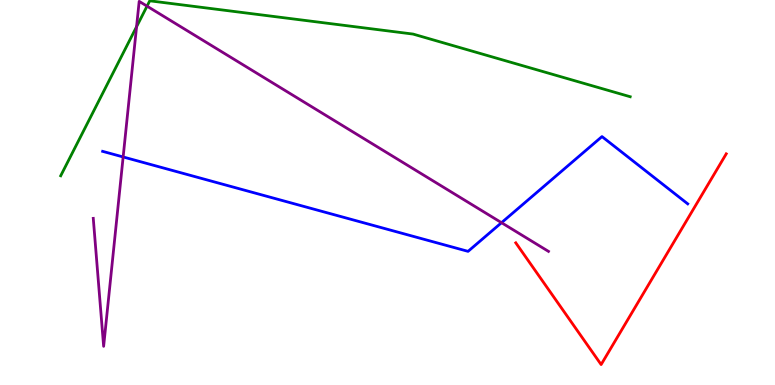[{'lines': ['blue', 'red'], 'intersections': []}, {'lines': ['green', 'red'], 'intersections': []}, {'lines': ['purple', 'red'], 'intersections': []}, {'lines': ['blue', 'green'], 'intersections': []}, {'lines': ['blue', 'purple'], 'intersections': [{'x': 1.59, 'y': 5.92}, {'x': 6.47, 'y': 4.22}]}, {'lines': ['green', 'purple'], 'intersections': [{'x': 1.76, 'y': 9.31}, {'x': 1.9, 'y': 9.84}]}]